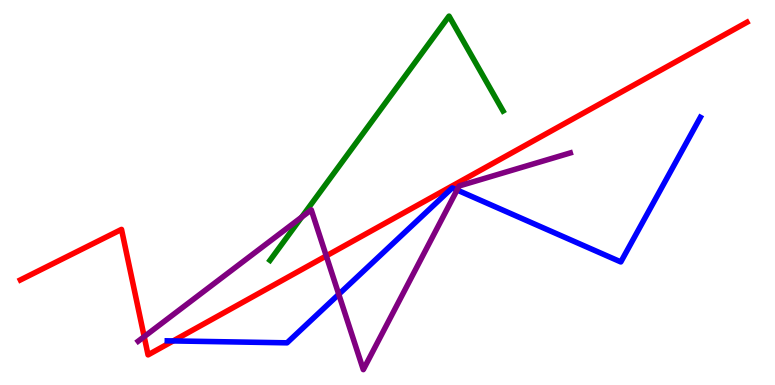[{'lines': ['blue', 'red'], 'intersections': [{'x': 2.23, 'y': 1.14}]}, {'lines': ['green', 'red'], 'intersections': []}, {'lines': ['purple', 'red'], 'intersections': [{'x': 1.86, 'y': 1.26}, {'x': 4.21, 'y': 3.35}]}, {'lines': ['blue', 'green'], 'intersections': []}, {'lines': ['blue', 'purple'], 'intersections': [{'x': 4.37, 'y': 2.36}, {'x': 5.9, 'y': 5.06}]}, {'lines': ['green', 'purple'], 'intersections': [{'x': 3.89, 'y': 4.36}]}]